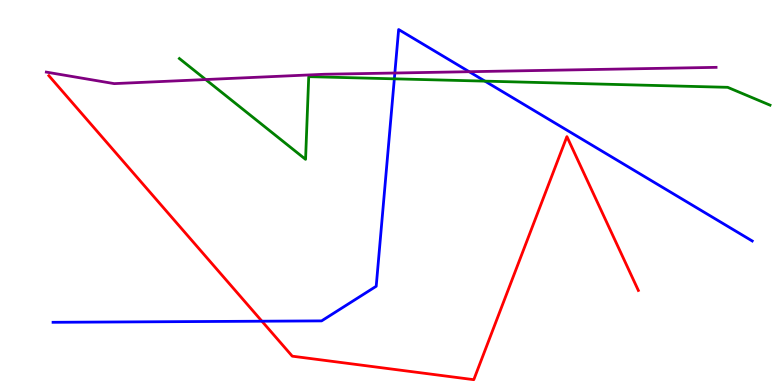[{'lines': ['blue', 'red'], 'intersections': [{'x': 3.38, 'y': 1.66}]}, {'lines': ['green', 'red'], 'intersections': []}, {'lines': ['purple', 'red'], 'intersections': []}, {'lines': ['blue', 'green'], 'intersections': [{'x': 5.09, 'y': 7.95}, {'x': 6.26, 'y': 7.89}]}, {'lines': ['blue', 'purple'], 'intersections': [{'x': 5.09, 'y': 8.1}, {'x': 6.05, 'y': 8.14}]}, {'lines': ['green', 'purple'], 'intersections': [{'x': 2.65, 'y': 7.93}]}]